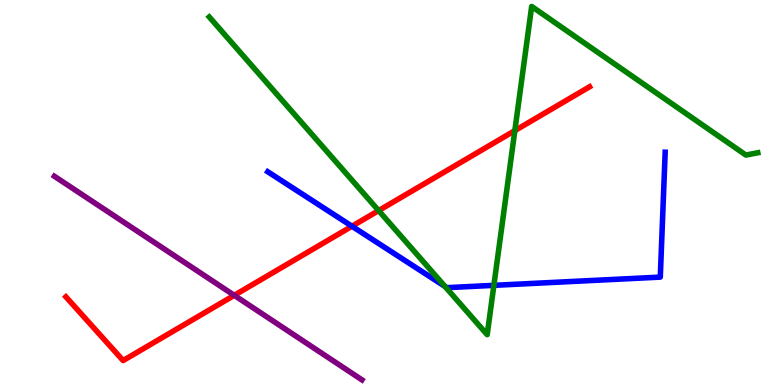[{'lines': ['blue', 'red'], 'intersections': [{'x': 4.54, 'y': 4.12}]}, {'lines': ['green', 'red'], 'intersections': [{'x': 4.89, 'y': 4.53}, {'x': 6.64, 'y': 6.61}]}, {'lines': ['purple', 'red'], 'intersections': [{'x': 3.02, 'y': 2.33}]}, {'lines': ['blue', 'green'], 'intersections': [{'x': 5.74, 'y': 2.56}, {'x': 6.37, 'y': 2.59}]}, {'lines': ['blue', 'purple'], 'intersections': []}, {'lines': ['green', 'purple'], 'intersections': []}]